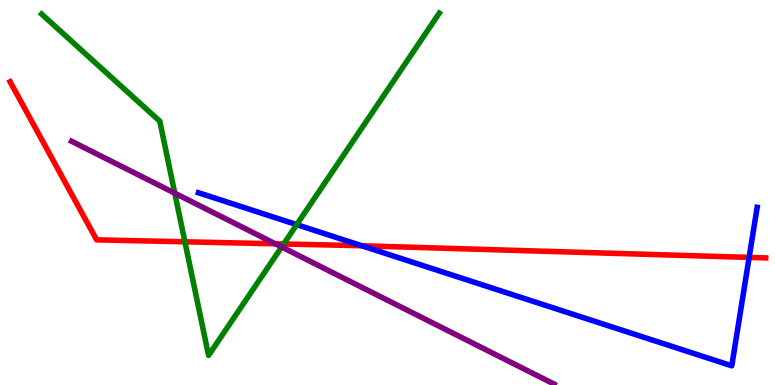[{'lines': ['blue', 'red'], 'intersections': [{'x': 4.67, 'y': 3.62}, {'x': 9.67, 'y': 3.31}]}, {'lines': ['green', 'red'], 'intersections': [{'x': 2.39, 'y': 3.72}, {'x': 3.66, 'y': 3.66}]}, {'lines': ['purple', 'red'], 'intersections': [{'x': 3.55, 'y': 3.67}]}, {'lines': ['blue', 'green'], 'intersections': [{'x': 3.83, 'y': 4.17}]}, {'lines': ['blue', 'purple'], 'intersections': []}, {'lines': ['green', 'purple'], 'intersections': [{'x': 2.26, 'y': 4.98}, {'x': 3.63, 'y': 3.59}]}]